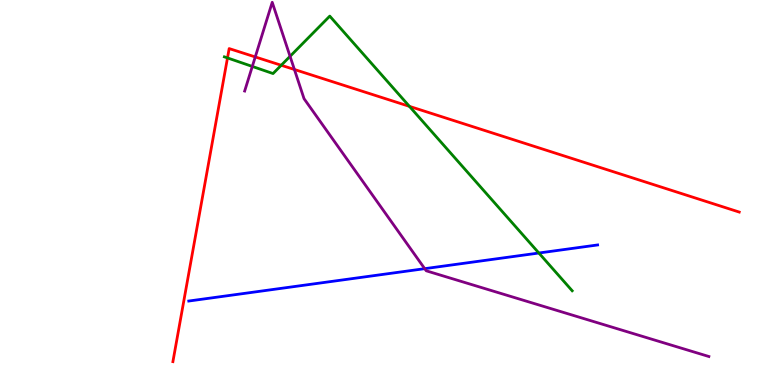[{'lines': ['blue', 'red'], 'intersections': []}, {'lines': ['green', 'red'], 'intersections': [{'x': 2.94, 'y': 8.5}, {'x': 3.63, 'y': 8.3}, {'x': 5.28, 'y': 7.24}]}, {'lines': ['purple', 'red'], 'intersections': [{'x': 3.29, 'y': 8.52}, {'x': 3.8, 'y': 8.2}]}, {'lines': ['blue', 'green'], 'intersections': [{'x': 6.95, 'y': 3.43}]}, {'lines': ['blue', 'purple'], 'intersections': [{'x': 5.48, 'y': 3.02}]}, {'lines': ['green', 'purple'], 'intersections': [{'x': 3.26, 'y': 8.27}, {'x': 3.74, 'y': 8.54}]}]